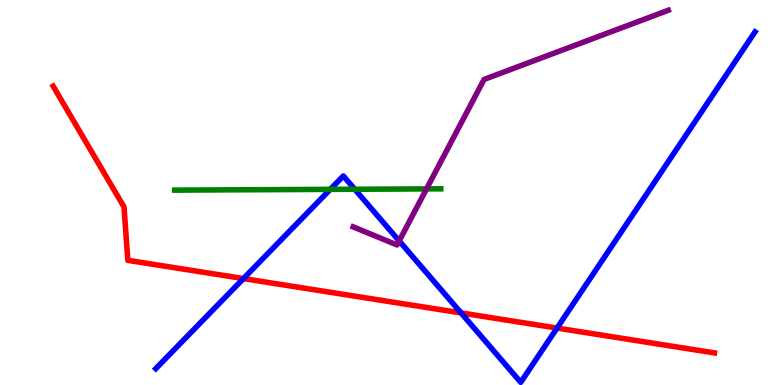[{'lines': ['blue', 'red'], 'intersections': [{'x': 3.14, 'y': 2.76}, {'x': 5.95, 'y': 1.87}, {'x': 7.19, 'y': 1.48}]}, {'lines': ['green', 'red'], 'intersections': []}, {'lines': ['purple', 'red'], 'intersections': []}, {'lines': ['blue', 'green'], 'intersections': [{'x': 4.26, 'y': 5.08}, {'x': 4.58, 'y': 5.08}]}, {'lines': ['blue', 'purple'], 'intersections': [{'x': 5.15, 'y': 3.74}]}, {'lines': ['green', 'purple'], 'intersections': [{'x': 5.5, 'y': 5.09}]}]